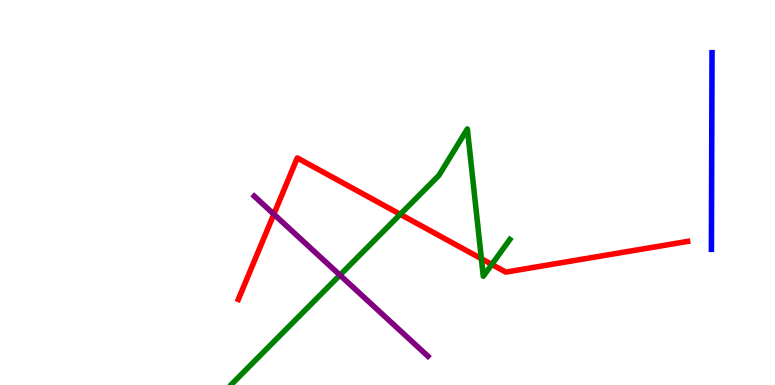[{'lines': ['blue', 'red'], 'intersections': []}, {'lines': ['green', 'red'], 'intersections': [{'x': 5.16, 'y': 4.43}, {'x': 6.21, 'y': 3.28}, {'x': 6.35, 'y': 3.13}]}, {'lines': ['purple', 'red'], 'intersections': [{'x': 3.53, 'y': 4.44}]}, {'lines': ['blue', 'green'], 'intersections': []}, {'lines': ['blue', 'purple'], 'intersections': []}, {'lines': ['green', 'purple'], 'intersections': [{'x': 4.39, 'y': 2.85}]}]